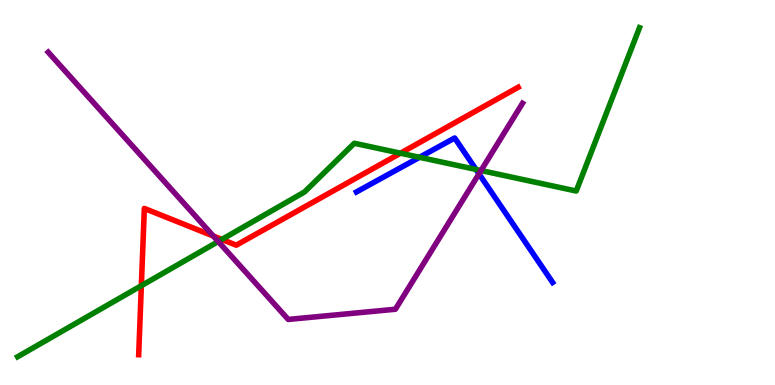[{'lines': ['blue', 'red'], 'intersections': []}, {'lines': ['green', 'red'], 'intersections': [{'x': 1.82, 'y': 2.58}, {'x': 2.86, 'y': 3.78}, {'x': 5.17, 'y': 6.02}]}, {'lines': ['purple', 'red'], 'intersections': [{'x': 2.75, 'y': 3.87}]}, {'lines': ['blue', 'green'], 'intersections': [{'x': 5.41, 'y': 5.91}, {'x': 6.14, 'y': 5.6}]}, {'lines': ['blue', 'purple'], 'intersections': [{'x': 6.18, 'y': 5.49}]}, {'lines': ['green', 'purple'], 'intersections': [{'x': 2.82, 'y': 3.73}, {'x': 6.21, 'y': 5.57}]}]